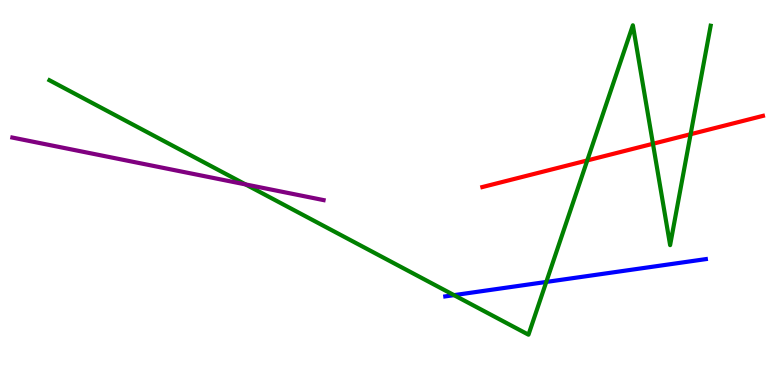[{'lines': ['blue', 'red'], 'intersections': []}, {'lines': ['green', 'red'], 'intersections': [{'x': 7.58, 'y': 5.83}, {'x': 8.43, 'y': 6.27}, {'x': 8.91, 'y': 6.51}]}, {'lines': ['purple', 'red'], 'intersections': []}, {'lines': ['blue', 'green'], 'intersections': [{'x': 5.86, 'y': 2.33}, {'x': 7.05, 'y': 2.68}]}, {'lines': ['blue', 'purple'], 'intersections': []}, {'lines': ['green', 'purple'], 'intersections': [{'x': 3.17, 'y': 5.21}]}]